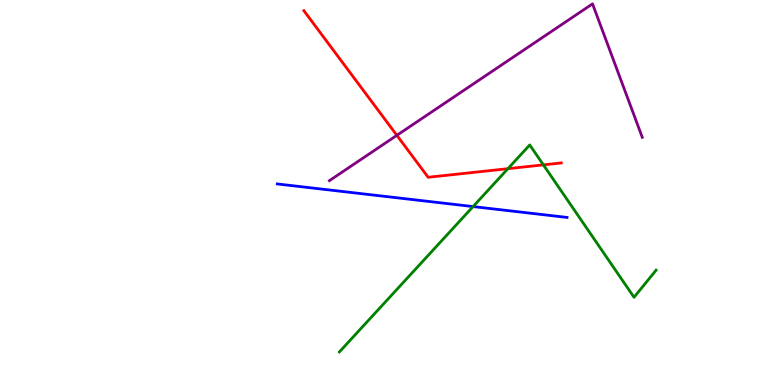[{'lines': ['blue', 'red'], 'intersections': []}, {'lines': ['green', 'red'], 'intersections': [{'x': 6.55, 'y': 5.62}, {'x': 7.01, 'y': 5.72}]}, {'lines': ['purple', 'red'], 'intersections': [{'x': 5.12, 'y': 6.48}]}, {'lines': ['blue', 'green'], 'intersections': [{'x': 6.1, 'y': 4.63}]}, {'lines': ['blue', 'purple'], 'intersections': []}, {'lines': ['green', 'purple'], 'intersections': []}]